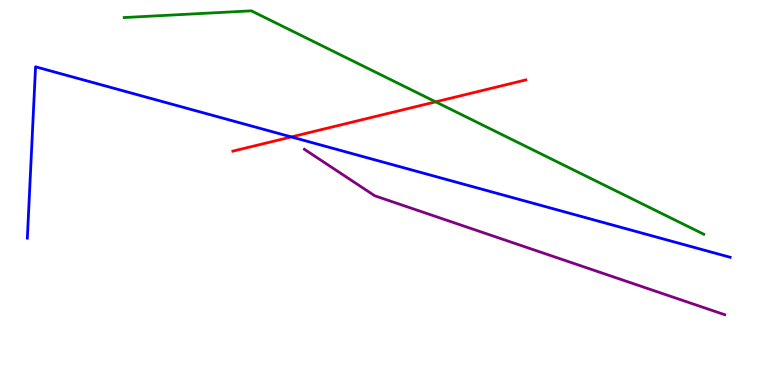[{'lines': ['blue', 'red'], 'intersections': [{'x': 3.76, 'y': 6.44}]}, {'lines': ['green', 'red'], 'intersections': [{'x': 5.62, 'y': 7.35}]}, {'lines': ['purple', 'red'], 'intersections': []}, {'lines': ['blue', 'green'], 'intersections': []}, {'lines': ['blue', 'purple'], 'intersections': []}, {'lines': ['green', 'purple'], 'intersections': []}]